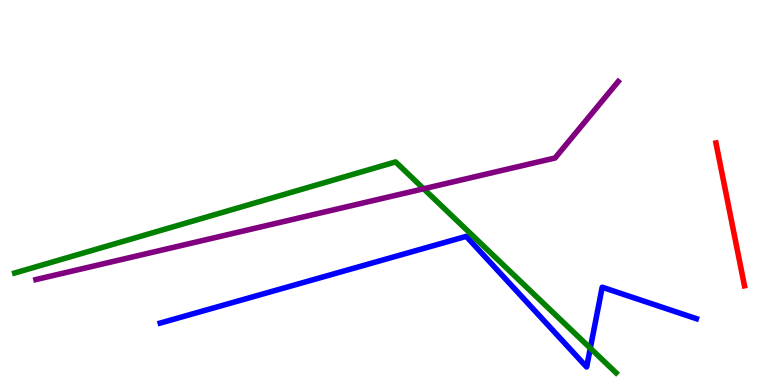[{'lines': ['blue', 'red'], 'intersections': []}, {'lines': ['green', 'red'], 'intersections': []}, {'lines': ['purple', 'red'], 'intersections': []}, {'lines': ['blue', 'green'], 'intersections': [{'x': 7.62, 'y': 0.956}]}, {'lines': ['blue', 'purple'], 'intersections': []}, {'lines': ['green', 'purple'], 'intersections': [{'x': 5.47, 'y': 5.1}]}]